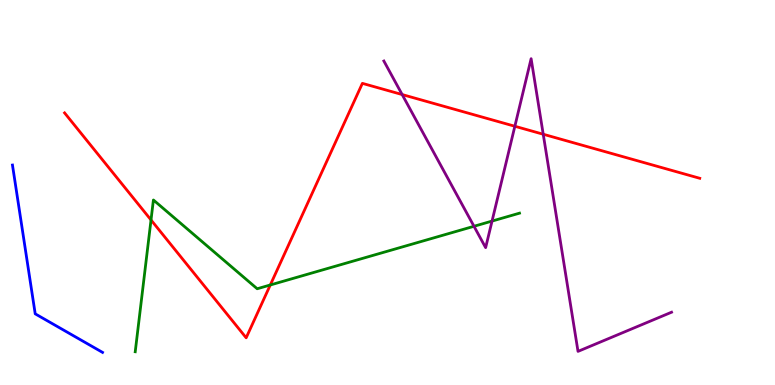[{'lines': ['blue', 'red'], 'intersections': []}, {'lines': ['green', 'red'], 'intersections': [{'x': 1.95, 'y': 4.29}, {'x': 3.49, 'y': 2.6}]}, {'lines': ['purple', 'red'], 'intersections': [{'x': 5.19, 'y': 7.54}, {'x': 6.64, 'y': 6.72}, {'x': 7.01, 'y': 6.51}]}, {'lines': ['blue', 'green'], 'intersections': []}, {'lines': ['blue', 'purple'], 'intersections': []}, {'lines': ['green', 'purple'], 'intersections': [{'x': 6.12, 'y': 4.12}, {'x': 6.35, 'y': 4.26}]}]